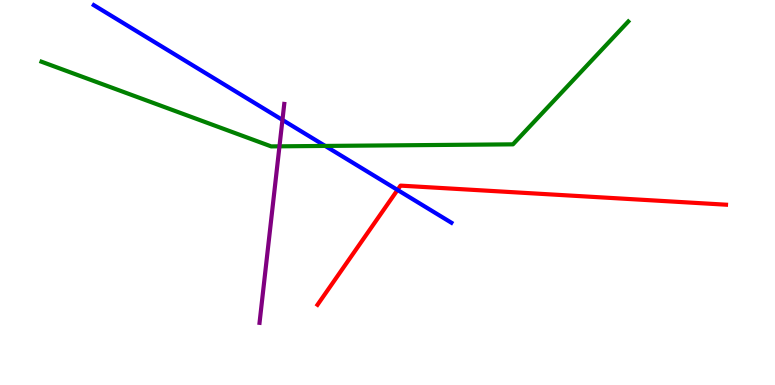[{'lines': ['blue', 'red'], 'intersections': [{'x': 5.13, 'y': 5.07}]}, {'lines': ['green', 'red'], 'intersections': []}, {'lines': ['purple', 'red'], 'intersections': []}, {'lines': ['blue', 'green'], 'intersections': [{'x': 4.2, 'y': 6.21}]}, {'lines': ['blue', 'purple'], 'intersections': [{'x': 3.64, 'y': 6.89}]}, {'lines': ['green', 'purple'], 'intersections': [{'x': 3.61, 'y': 6.2}]}]